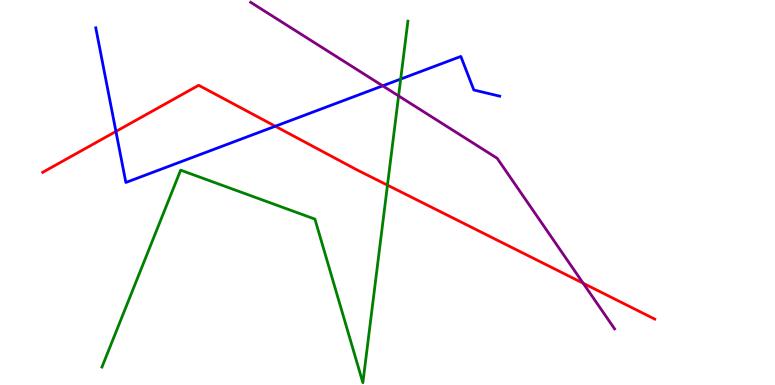[{'lines': ['blue', 'red'], 'intersections': [{'x': 1.5, 'y': 6.59}, {'x': 3.55, 'y': 6.72}]}, {'lines': ['green', 'red'], 'intersections': [{'x': 5.0, 'y': 5.19}]}, {'lines': ['purple', 'red'], 'intersections': [{'x': 7.52, 'y': 2.64}]}, {'lines': ['blue', 'green'], 'intersections': [{'x': 5.17, 'y': 7.95}]}, {'lines': ['blue', 'purple'], 'intersections': [{'x': 4.94, 'y': 7.77}]}, {'lines': ['green', 'purple'], 'intersections': [{'x': 5.14, 'y': 7.51}]}]